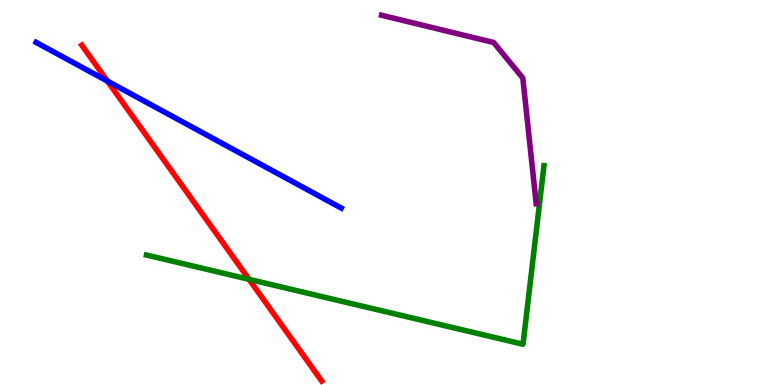[{'lines': ['blue', 'red'], 'intersections': [{'x': 1.39, 'y': 7.89}]}, {'lines': ['green', 'red'], 'intersections': [{'x': 3.21, 'y': 2.74}]}, {'lines': ['purple', 'red'], 'intersections': []}, {'lines': ['blue', 'green'], 'intersections': []}, {'lines': ['blue', 'purple'], 'intersections': []}, {'lines': ['green', 'purple'], 'intersections': []}]